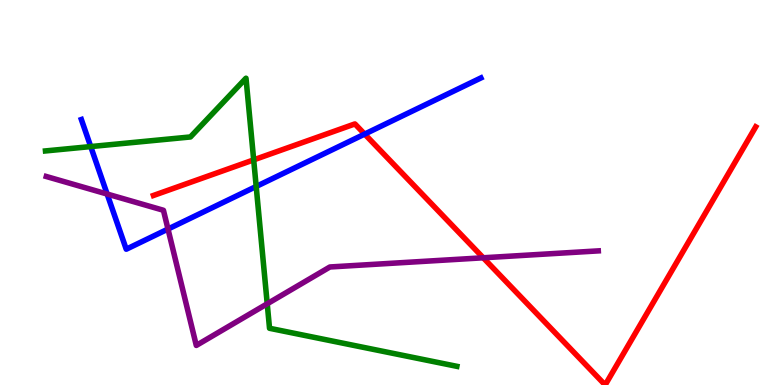[{'lines': ['blue', 'red'], 'intersections': [{'x': 4.71, 'y': 6.52}]}, {'lines': ['green', 'red'], 'intersections': [{'x': 3.27, 'y': 5.85}]}, {'lines': ['purple', 'red'], 'intersections': [{'x': 6.24, 'y': 3.3}]}, {'lines': ['blue', 'green'], 'intersections': [{'x': 1.17, 'y': 6.19}, {'x': 3.31, 'y': 5.16}]}, {'lines': ['blue', 'purple'], 'intersections': [{'x': 1.38, 'y': 4.96}, {'x': 2.17, 'y': 4.05}]}, {'lines': ['green', 'purple'], 'intersections': [{'x': 3.45, 'y': 2.11}]}]